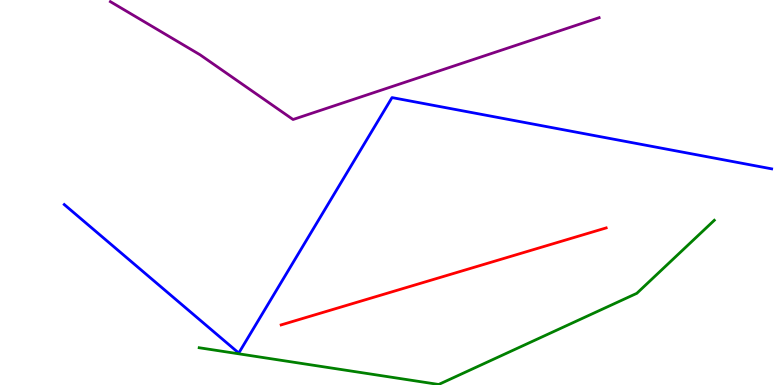[{'lines': ['blue', 'red'], 'intersections': []}, {'lines': ['green', 'red'], 'intersections': []}, {'lines': ['purple', 'red'], 'intersections': []}, {'lines': ['blue', 'green'], 'intersections': []}, {'lines': ['blue', 'purple'], 'intersections': []}, {'lines': ['green', 'purple'], 'intersections': []}]